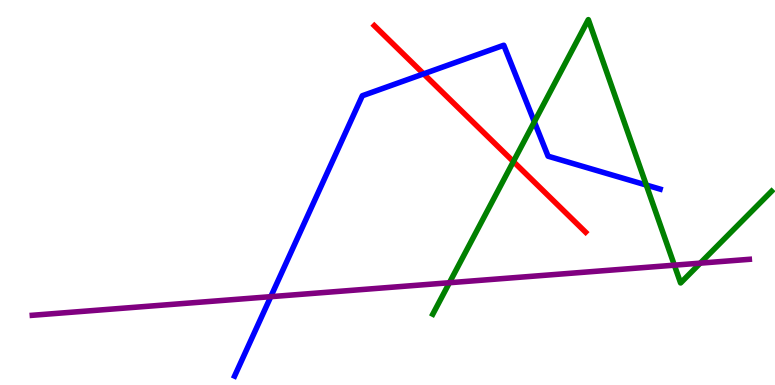[{'lines': ['blue', 'red'], 'intersections': [{'x': 5.47, 'y': 8.08}]}, {'lines': ['green', 'red'], 'intersections': [{'x': 6.62, 'y': 5.8}]}, {'lines': ['purple', 'red'], 'intersections': []}, {'lines': ['blue', 'green'], 'intersections': [{'x': 6.89, 'y': 6.84}, {'x': 8.34, 'y': 5.19}]}, {'lines': ['blue', 'purple'], 'intersections': [{'x': 3.49, 'y': 2.29}]}, {'lines': ['green', 'purple'], 'intersections': [{'x': 5.8, 'y': 2.66}, {'x': 8.7, 'y': 3.11}, {'x': 9.04, 'y': 3.16}]}]